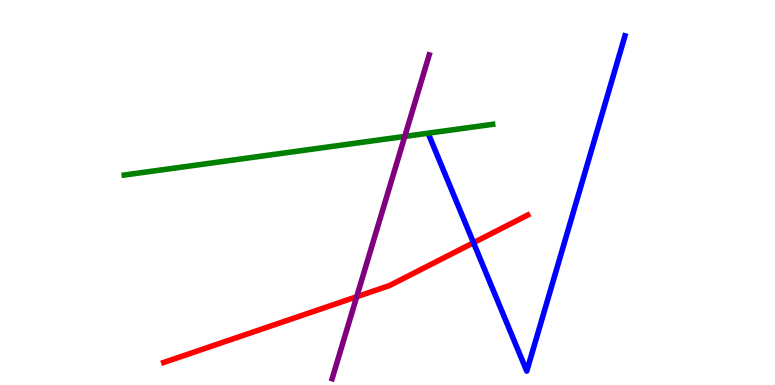[{'lines': ['blue', 'red'], 'intersections': [{'x': 6.11, 'y': 3.7}]}, {'lines': ['green', 'red'], 'intersections': []}, {'lines': ['purple', 'red'], 'intersections': [{'x': 4.6, 'y': 2.29}]}, {'lines': ['blue', 'green'], 'intersections': []}, {'lines': ['blue', 'purple'], 'intersections': []}, {'lines': ['green', 'purple'], 'intersections': [{'x': 5.22, 'y': 6.46}]}]